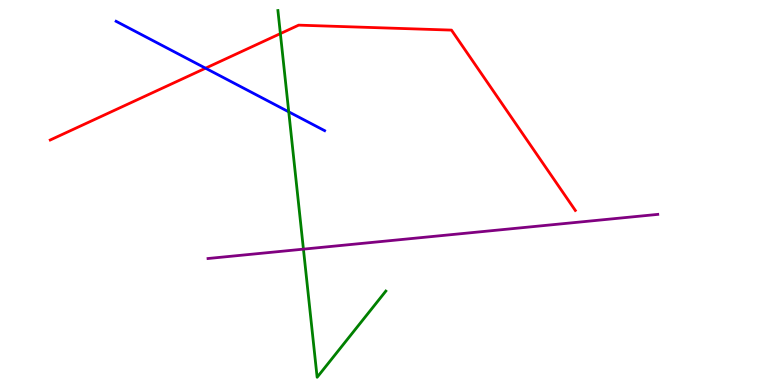[{'lines': ['blue', 'red'], 'intersections': [{'x': 2.65, 'y': 8.23}]}, {'lines': ['green', 'red'], 'intersections': [{'x': 3.62, 'y': 9.13}]}, {'lines': ['purple', 'red'], 'intersections': []}, {'lines': ['blue', 'green'], 'intersections': [{'x': 3.73, 'y': 7.1}]}, {'lines': ['blue', 'purple'], 'intersections': []}, {'lines': ['green', 'purple'], 'intersections': [{'x': 3.92, 'y': 3.53}]}]